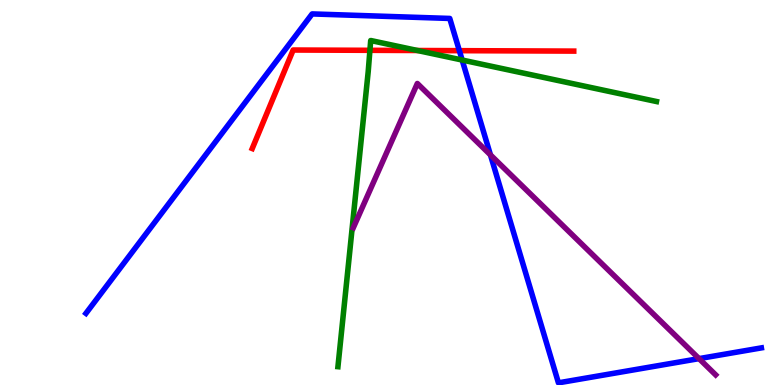[{'lines': ['blue', 'red'], 'intersections': [{'x': 5.93, 'y': 8.68}]}, {'lines': ['green', 'red'], 'intersections': [{'x': 4.77, 'y': 8.69}, {'x': 5.39, 'y': 8.69}]}, {'lines': ['purple', 'red'], 'intersections': []}, {'lines': ['blue', 'green'], 'intersections': [{'x': 5.96, 'y': 8.44}]}, {'lines': ['blue', 'purple'], 'intersections': [{'x': 6.33, 'y': 5.98}, {'x': 9.02, 'y': 0.685}]}, {'lines': ['green', 'purple'], 'intersections': []}]